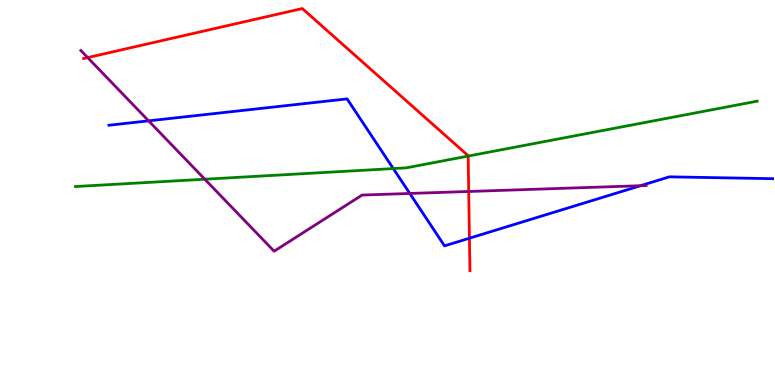[{'lines': ['blue', 'red'], 'intersections': [{'x': 6.06, 'y': 3.81}]}, {'lines': ['green', 'red'], 'intersections': [{'x': 6.04, 'y': 5.95}]}, {'lines': ['purple', 'red'], 'intersections': [{'x': 1.13, 'y': 8.5}, {'x': 6.05, 'y': 5.03}]}, {'lines': ['blue', 'green'], 'intersections': [{'x': 5.07, 'y': 5.62}]}, {'lines': ['blue', 'purple'], 'intersections': [{'x': 1.92, 'y': 6.86}, {'x': 5.29, 'y': 4.98}, {'x': 8.26, 'y': 5.18}]}, {'lines': ['green', 'purple'], 'intersections': [{'x': 2.64, 'y': 5.34}]}]